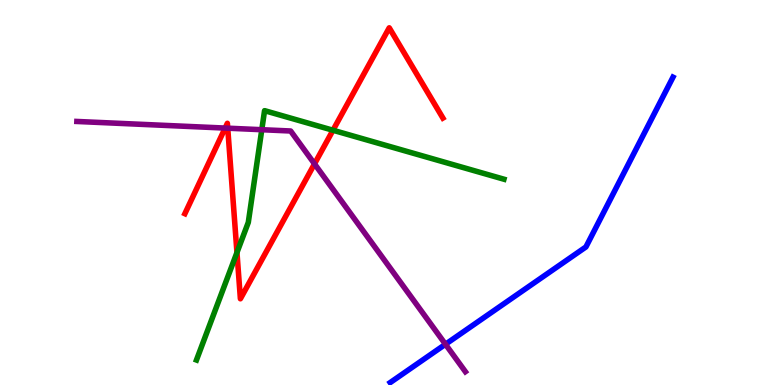[{'lines': ['blue', 'red'], 'intersections': []}, {'lines': ['green', 'red'], 'intersections': [{'x': 3.06, 'y': 3.44}, {'x': 4.3, 'y': 6.62}]}, {'lines': ['purple', 'red'], 'intersections': [{'x': 2.9, 'y': 6.67}, {'x': 2.94, 'y': 6.67}, {'x': 4.06, 'y': 5.74}]}, {'lines': ['blue', 'green'], 'intersections': []}, {'lines': ['blue', 'purple'], 'intersections': [{'x': 5.75, 'y': 1.06}]}, {'lines': ['green', 'purple'], 'intersections': [{'x': 3.38, 'y': 6.63}]}]